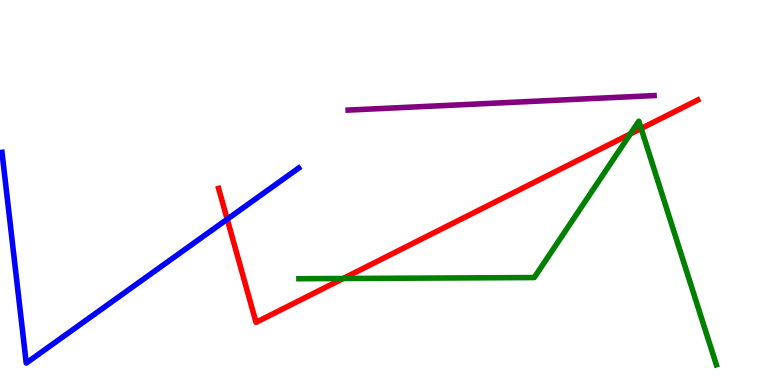[{'lines': ['blue', 'red'], 'intersections': [{'x': 2.93, 'y': 4.31}]}, {'lines': ['green', 'red'], 'intersections': [{'x': 4.43, 'y': 2.77}, {'x': 8.13, 'y': 6.52}, {'x': 8.27, 'y': 6.66}]}, {'lines': ['purple', 'red'], 'intersections': []}, {'lines': ['blue', 'green'], 'intersections': []}, {'lines': ['blue', 'purple'], 'intersections': []}, {'lines': ['green', 'purple'], 'intersections': []}]